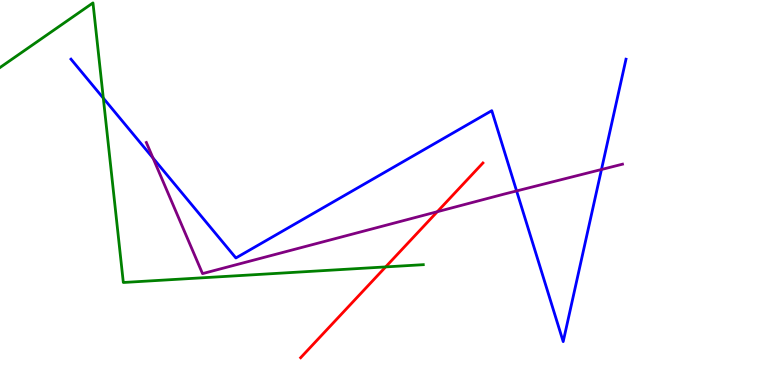[{'lines': ['blue', 'red'], 'intersections': []}, {'lines': ['green', 'red'], 'intersections': [{'x': 4.98, 'y': 3.07}]}, {'lines': ['purple', 'red'], 'intersections': [{'x': 5.64, 'y': 4.5}]}, {'lines': ['blue', 'green'], 'intersections': [{'x': 1.33, 'y': 7.45}]}, {'lines': ['blue', 'purple'], 'intersections': [{'x': 1.97, 'y': 5.89}, {'x': 6.67, 'y': 5.04}, {'x': 7.76, 'y': 5.6}]}, {'lines': ['green', 'purple'], 'intersections': []}]